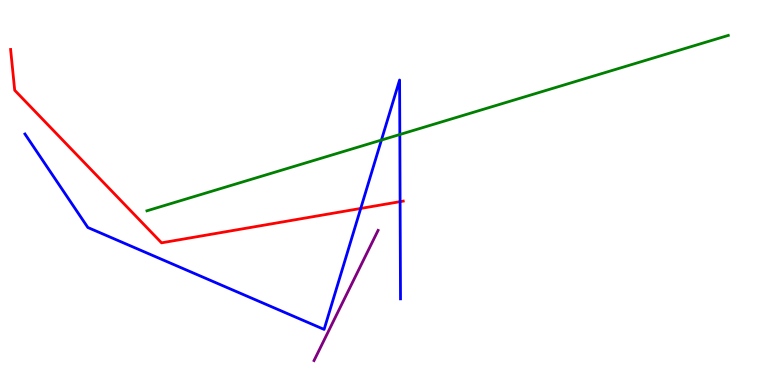[{'lines': ['blue', 'red'], 'intersections': [{'x': 4.65, 'y': 4.59}, {'x': 5.16, 'y': 4.76}]}, {'lines': ['green', 'red'], 'intersections': []}, {'lines': ['purple', 'red'], 'intersections': []}, {'lines': ['blue', 'green'], 'intersections': [{'x': 4.92, 'y': 6.36}, {'x': 5.16, 'y': 6.51}]}, {'lines': ['blue', 'purple'], 'intersections': []}, {'lines': ['green', 'purple'], 'intersections': []}]